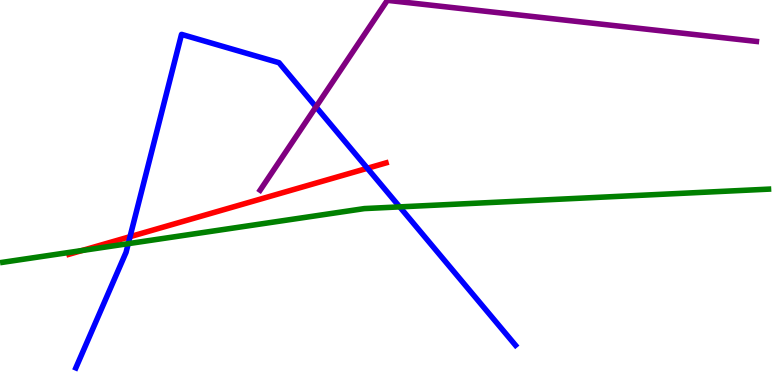[{'lines': ['blue', 'red'], 'intersections': [{'x': 1.68, 'y': 3.85}, {'x': 4.74, 'y': 5.63}]}, {'lines': ['green', 'red'], 'intersections': [{'x': 1.06, 'y': 3.49}]}, {'lines': ['purple', 'red'], 'intersections': []}, {'lines': ['blue', 'green'], 'intersections': [{'x': 1.65, 'y': 3.67}, {'x': 5.16, 'y': 4.63}]}, {'lines': ['blue', 'purple'], 'intersections': [{'x': 4.08, 'y': 7.22}]}, {'lines': ['green', 'purple'], 'intersections': []}]